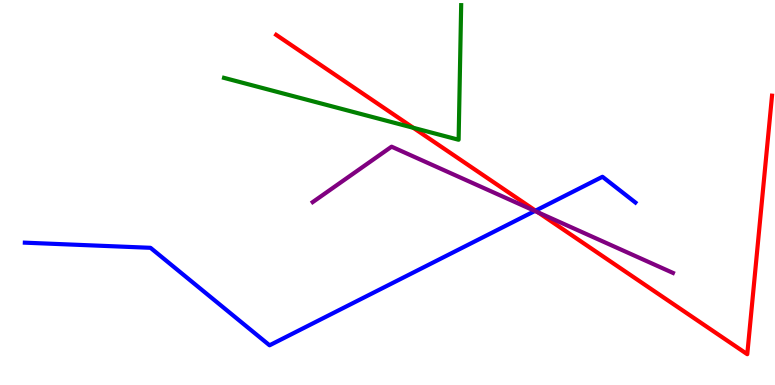[{'lines': ['blue', 'red'], 'intersections': [{'x': 6.91, 'y': 4.53}]}, {'lines': ['green', 'red'], 'intersections': [{'x': 5.33, 'y': 6.68}]}, {'lines': ['purple', 'red'], 'intersections': [{'x': 6.94, 'y': 4.48}]}, {'lines': ['blue', 'green'], 'intersections': []}, {'lines': ['blue', 'purple'], 'intersections': [{'x': 6.9, 'y': 4.52}]}, {'lines': ['green', 'purple'], 'intersections': []}]